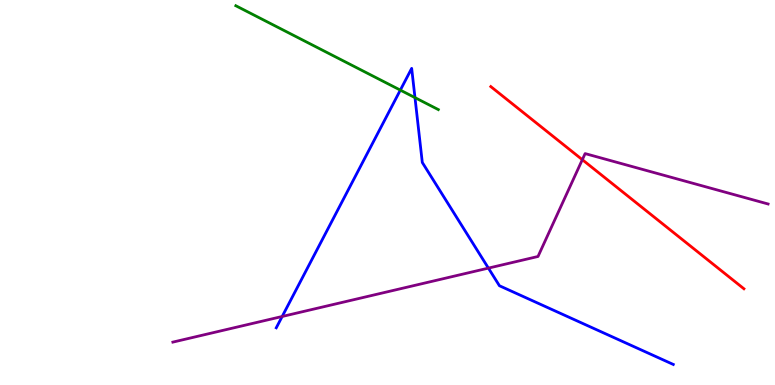[{'lines': ['blue', 'red'], 'intersections': []}, {'lines': ['green', 'red'], 'intersections': []}, {'lines': ['purple', 'red'], 'intersections': [{'x': 7.51, 'y': 5.85}]}, {'lines': ['blue', 'green'], 'intersections': [{'x': 5.17, 'y': 7.66}, {'x': 5.35, 'y': 7.46}]}, {'lines': ['blue', 'purple'], 'intersections': [{'x': 3.64, 'y': 1.78}, {'x': 6.3, 'y': 3.04}]}, {'lines': ['green', 'purple'], 'intersections': []}]